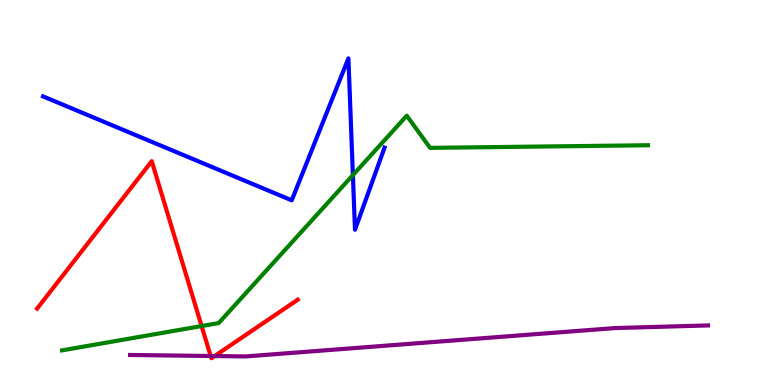[{'lines': ['blue', 'red'], 'intersections': []}, {'lines': ['green', 'red'], 'intersections': [{'x': 2.6, 'y': 1.53}]}, {'lines': ['purple', 'red'], 'intersections': [{'x': 2.72, 'y': 0.753}, {'x': 2.77, 'y': 0.752}]}, {'lines': ['blue', 'green'], 'intersections': [{'x': 4.55, 'y': 5.45}]}, {'lines': ['blue', 'purple'], 'intersections': []}, {'lines': ['green', 'purple'], 'intersections': []}]